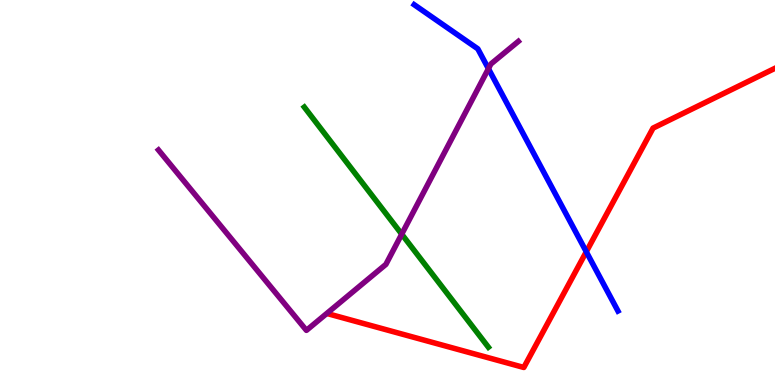[{'lines': ['blue', 'red'], 'intersections': [{'x': 7.57, 'y': 3.46}]}, {'lines': ['green', 'red'], 'intersections': []}, {'lines': ['purple', 'red'], 'intersections': []}, {'lines': ['blue', 'green'], 'intersections': []}, {'lines': ['blue', 'purple'], 'intersections': [{'x': 6.3, 'y': 8.22}]}, {'lines': ['green', 'purple'], 'intersections': [{'x': 5.18, 'y': 3.92}]}]